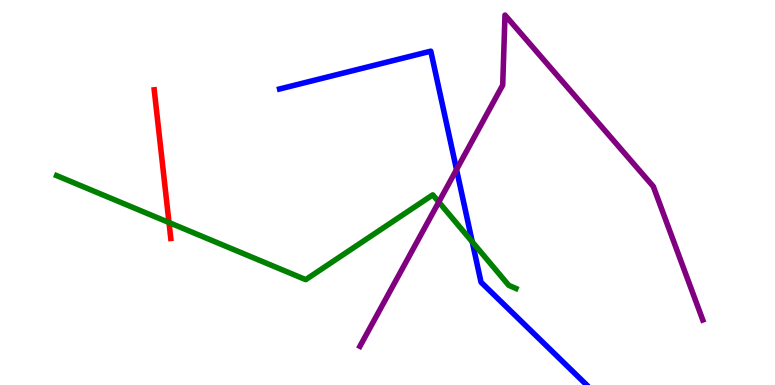[{'lines': ['blue', 'red'], 'intersections': []}, {'lines': ['green', 'red'], 'intersections': [{'x': 2.18, 'y': 4.22}]}, {'lines': ['purple', 'red'], 'intersections': []}, {'lines': ['blue', 'green'], 'intersections': [{'x': 6.09, 'y': 3.72}]}, {'lines': ['blue', 'purple'], 'intersections': [{'x': 5.89, 'y': 5.6}]}, {'lines': ['green', 'purple'], 'intersections': [{'x': 5.66, 'y': 4.75}]}]